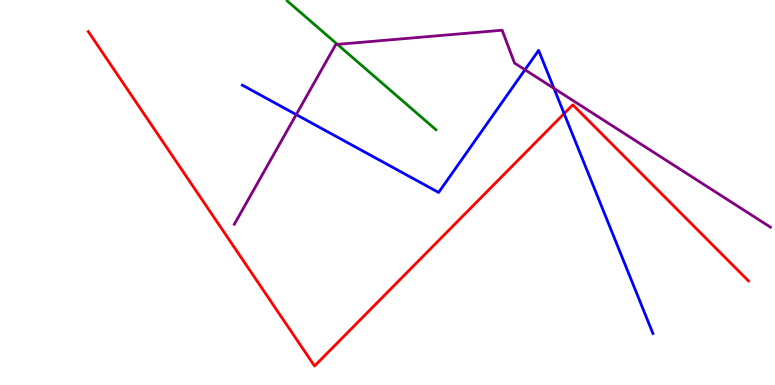[{'lines': ['blue', 'red'], 'intersections': [{'x': 7.28, 'y': 7.05}]}, {'lines': ['green', 'red'], 'intersections': []}, {'lines': ['purple', 'red'], 'intersections': []}, {'lines': ['blue', 'green'], 'intersections': []}, {'lines': ['blue', 'purple'], 'intersections': [{'x': 3.82, 'y': 7.02}, {'x': 6.77, 'y': 8.19}, {'x': 7.15, 'y': 7.7}]}, {'lines': ['green', 'purple'], 'intersections': [{'x': 4.35, 'y': 8.85}]}]